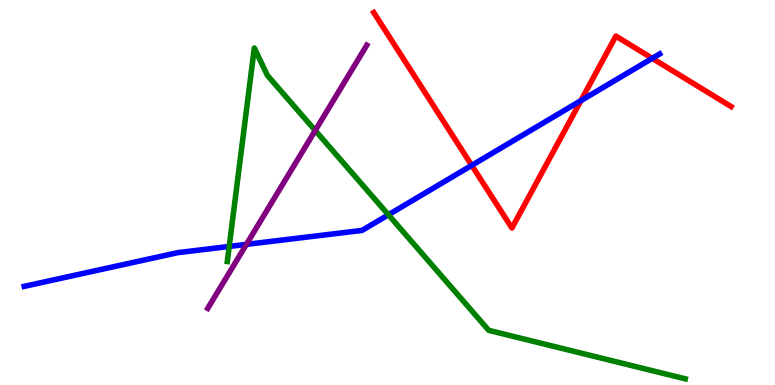[{'lines': ['blue', 'red'], 'intersections': [{'x': 6.09, 'y': 5.7}, {'x': 7.5, 'y': 7.39}, {'x': 8.42, 'y': 8.48}]}, {'lines': ['green', 'red'], 'intersections': []}, {'lines': ['purple', 'red'], 'intersections': []}, {'lines': ['blue', 'green'], 'intersections': [{'x': 2.96, 'y': 3.6}, {'x': 5.01, 'y': 4.42}]}, {'lines': ['blue', 'purple'], 'intersections': [{'x': 3.18, 'y': 3.65}]}, {'lines': ['green', 'purple'], 'intersections': [{'x': 4.07, 'y': 6.61}]}]